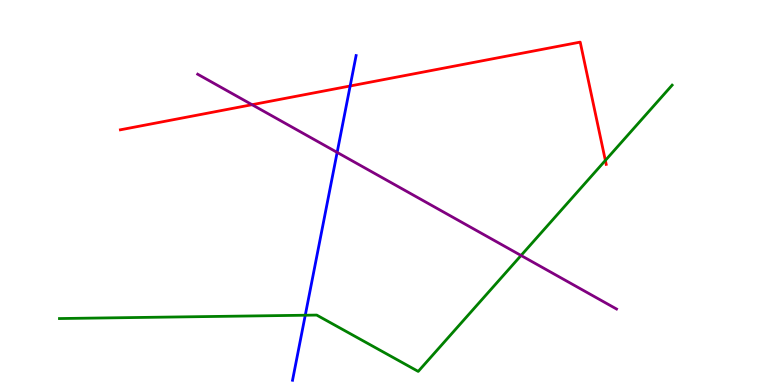[{'lines': ['blue', 'red'], 'intersections': [{'x': 4.52, 'y': 7.77}]}, {'lines': ['green', 'red'], 'intersections': [{'x': 7.81, 'y': 5.83}]}, {'lines': ['purple', 'red'], 'intersections': [{'x': 3.25, 'y': 7.28}]}, {'lines': ['blue', 'green'], 'intersections': [{'x': 3.94, 'y': 1.81}]}, {'lines': ['blue', 'purple'], 'intersections': [{'x': 4.35, 'y': 6.04}]}, {'lines': ['green', 'purple'], 'intersections': [{'x': 6.72, 'y': 3.36}]}]